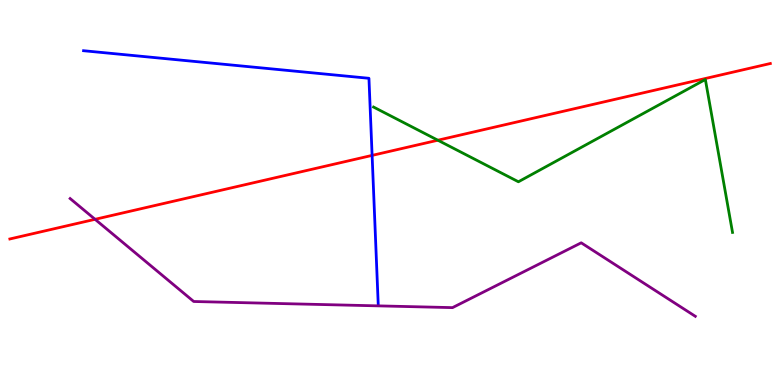[{'lines': ['blue', 'red'], 'intersections': [{'x': 4.8, 'y': 5.96}]}, {'lines': ['green', 'red'], 'intersections': [{'x': 5.65, 'y': 6.36}]}, {'lines': ['purple', 'red'], 'intersections': [{'x': 1.23, 'y': 4.3}]}, {'lines': ['blue', 'green'], 'intersections': []}, {'lines': ['blue', 'purple'], 'intersections': []}, {'lines': ['green', 'purple'], 'intersections': []}]